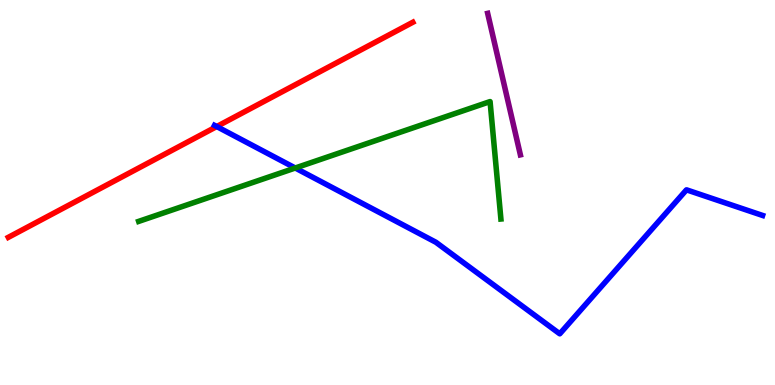[{'lines': ['blue', 'red'], 'intersections': [{'x': 2.8, 'y': 6.71}]}, {'lines': ['green', 'red'], 'intersections': []}, {'lines': ['purple', 'red'], 'intersections': []}, {'lines': ['blue', 'green'], 'intersections': [{'x': 3.81, 'y': 5.64}]}, {'lines': ['blue', 'purple'], 'intersections': []}, {'lines': ['green', 'purple'], 'intersections': []}]